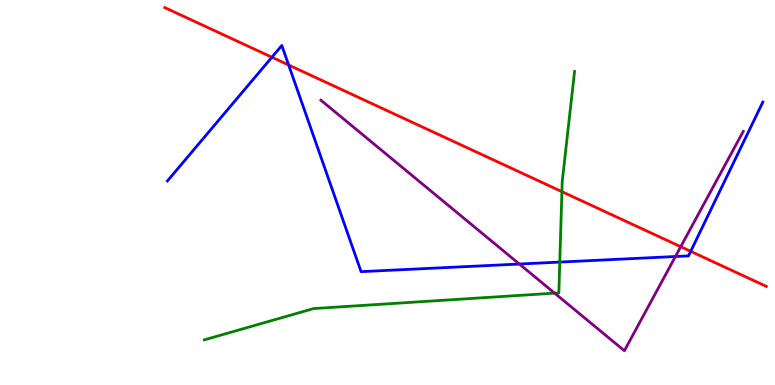[{'lines': ['blue', 'red'], 'intersections': [{'x': 3.51, 'y': 8.51}, {'x': 3.72, 'y': 8.31}, {'x': 8.91, 'y': 3.47}]}, {'lines': ['green', 'red'], 'intersections': [{'x': 7.25, 'y': 5.02}]}, {'lines': ['purple', 'red'], 'intersections': [{'x': 8.78, 'y': 3.59}]}, {'lines': ['blue', 'green'], 'intersections': [{'x': 7.22, 'y': 3.19}]}, {'lines': ['blue', 'purple'], 'intersections': [{'x': 6.7, 'y': 3.14}, {'x': 8.72, 'y': 3.34}]}, {'lines': ['green', 'purple'], 'intersections': [{'x': 7.16, 'y': 2.39}]}]